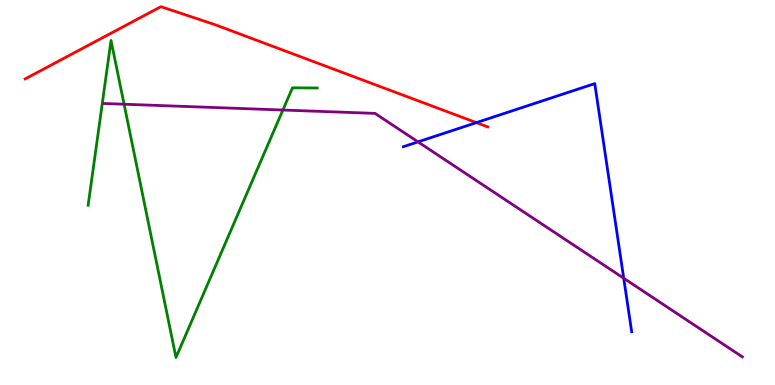[{'lines': ['blue', 'red'], 'intersections': [{'x': 6.15, 'y': 6.81}]}, {'lines': ['green', 'red'], 'intersections': []}, {'lines': ['purple', 'red'], 'intersections': []}, {'lines': ['blue', 'green'], 'intersections': []}, {'lines': ['blue', 'purple'], 'intersections': [{'x': 5.39, 'y': 6.31}, {'x': 8.05, 'y': 2.77}]}, {'lines': ['green', 'purple'], 'intersections': [{'x': 1.6, 'y': 7.29}, {'x': 3.65, 'y': 7.14}]}]